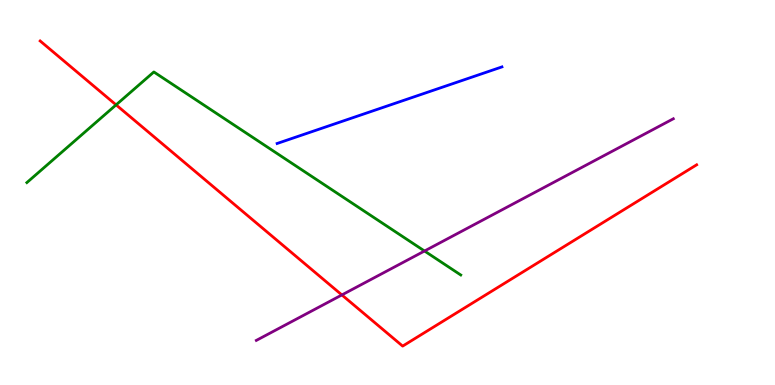[{'lines': ['blue', 'red'], 'intersections': []}, {'lines': ['green', 'red'], 'intersections': [{'x': 1.5, 'y': 7.28}]}, {'lines': ['purple', 'red'], 'intersections': [{'x': 4.41, 'y': 2.34}]}, {'lines': ['blue', 'green'], 'intersections': []}, {'lines': ['blue', 'purple'], 'intersections': []}, {'lines': ['green', 'purple'], 'intersections': [{'x': 5.48, 'y': 3.48}]}]